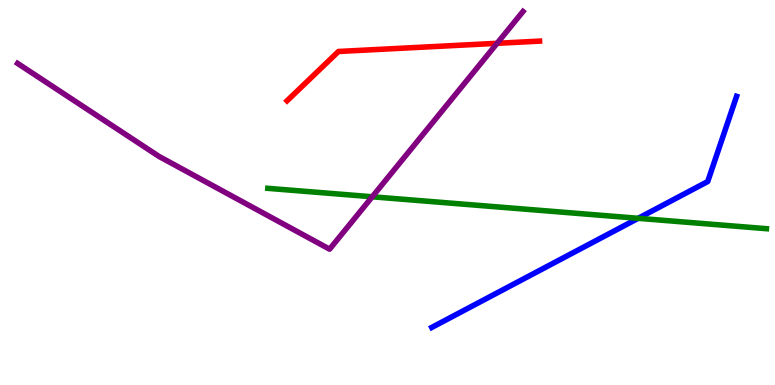[{'lines': ['blue', 'red'], 'intersections': []}, {'lines': ['green', 'red'], 'intersections': []}, {'lines': ['purple', 'red'], 'intersections': [{'x': 6.41, 'y': 8.88}]}, {'lines': ['blue', 'green'], 'intersections': [{'x': 8.23, 'y': 4.33}]}, {'lines': ['blue', 'purple'], 'intersections': []}, {'lines': ['green', 'purple'], 'intersections': [{'x': 4.8, 'y': 4.89}]}]